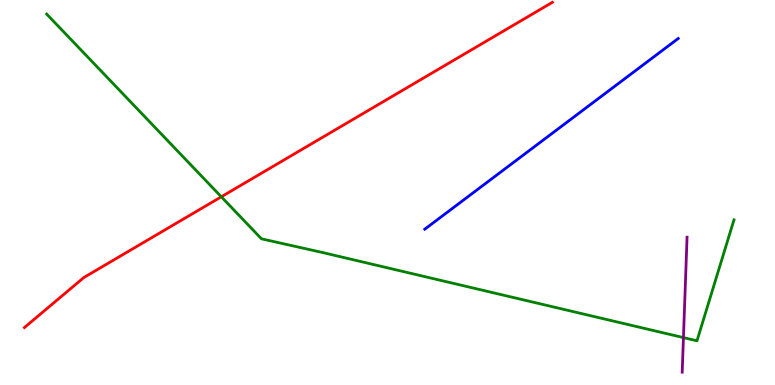[{'lines': ['blue', 'red'], 'intersections': []}, {'lines': ['green', 'red'], 'intersections': [{'x': 2.86, 'y': 4.89}]}, {'lines': ['purple', 'red'], 'intersections': []}, {'lines': ['blue', 'green'], 'intersections': []}, {'lines': ['blue', 'purple'], 'intersections': []}, {'lines': ['green', 'purple'], 'intersections': [{'x': 8.82, 'y': 1.23}]}]